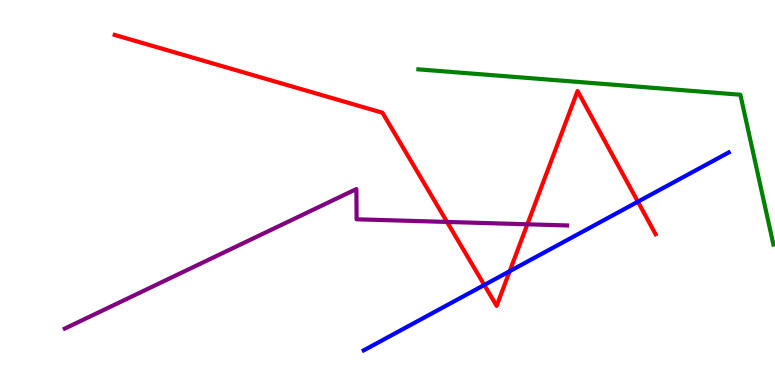[{'lines': ['blue', 'red'], 'intersections': [{'x': 6.25, 'y': 2.6}, {'x': 6.58, 'y': 2.96}, {'x': 8.23, 'y': 4.76}]}, {'lines': ['green', 'red'], 'intersections': []}, {'lines': ['purple', 'red'], 'intersections': [{'x': 5.77, 'y': 4.24}, {'x': 6.8, 'y': 4.17}]}, {'lines': ['blue', 'green'], 'intersections': []}, {'lines': ['blue', 'purple'], 'intersections': []}, {'lines': ['green', 'purple'], 'intersections': []}]